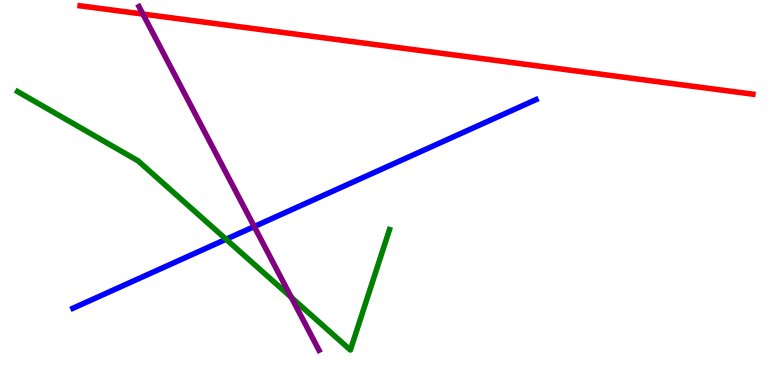[{'lines': ['blue', 'red'], 'intersections': []}, {'lines': ['green', 'red'], 'intersections': []}, {'lines': ['purple', 'red'], 'intersections': [{'x': 1.84, 'y': 9.63}]}, {'lines': ['blue', 'green'], 'intersections': [{'x': 2.92, 'y': 3.79}]}, {'lines': ['blue', 'purple'], 'intersections': [{'x': 3.28, 'y': 4.12}]}, {'lines': ['green', 'purple'], 'intersections': [{'x': 3.76, 'y': 2.28}]}]